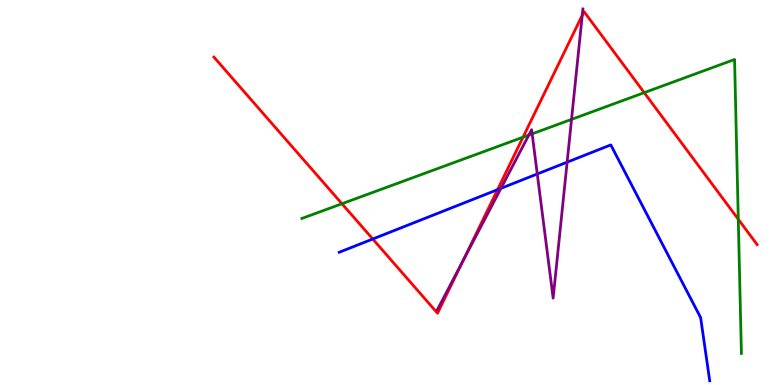[{'lines': ['blue', 'red'], 'intersections': [{'x': 4.81, 'y': 3.79}, {'x': 6.42, 'y': 5.07}]}, {'lines': ['green', 'red'], 'intersections': [{'x': 4.41, 'y': 4.71}, {'x': 6.75, 'y': 6.44}, {'x': 8.31, 'y': 7.59}, {'x': 9.53, 'y': 4.3}]}, {'lines': ['purple', 'red'], 'intersections': [{'x': 5.98, 'y': 3.23}, {'x': 7.51, 'y': 9.6}]}, {'lines': ['blue', 'green'], 'intersections': []}, {'lines': ['blue', 'purple'], 'intersections': [{'x': 6.46, 'y': 5.11}, {'x': 6.93, 'y': 5.48}, {'x': 7.32, 'y': 5.79}]}, {'lines': ['green', 'purple'], 'intersections': [{'x': 6.82, 'y': 6.49}, {'x': 6.87, 'y': 6.52}, {'x': 7.37, 'y': 6.9}]}]